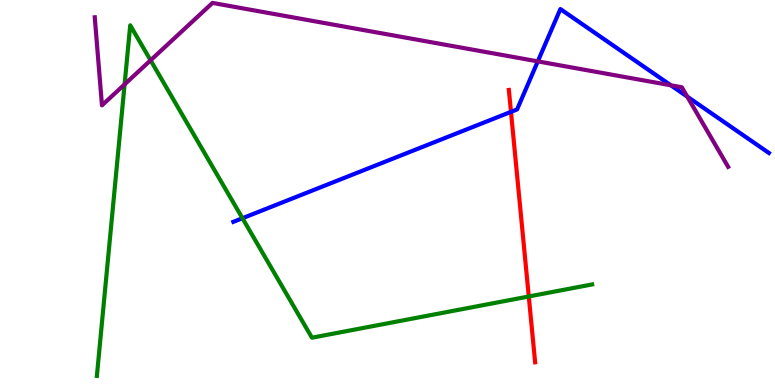[{'lines': ['blue', 'red'], 'intersections': [{'x': 6.59, 'y': 7.09}]}, {'lines': ['green', 'red'], 'intersections': [{'x': 6.82, 'y': 2.3}]}, {'lines': ['purple', 'red'], 'intersections': []}, {'lines': ['blue', 'green'], 'intersections': [{'x': 3.13, 'y': 4.33}]}, {'lines': ['blue', 'purple'], 'intersections': [{'x': 6.94, 'y': 8.41}, {'x': 8.66, 'y': 7.78}, {'x': 8.87, 'y': 7.49}]}, {'lines': ['green', 'purple'], 'intersections': [{'x': 1.61, 'y': 7.81}, {'x': 1.94, 'y': 8.43}]}]